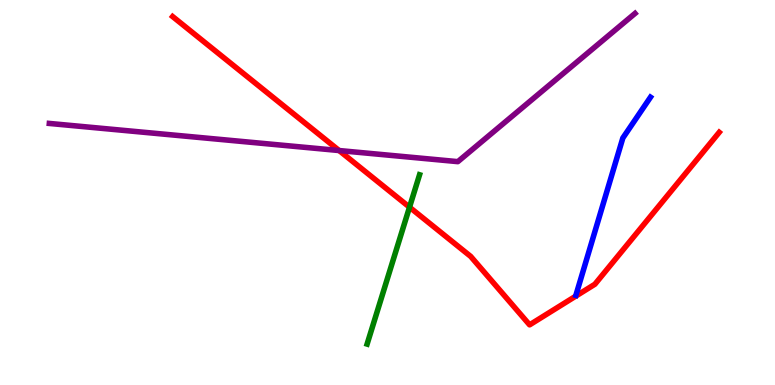[{'lines': ['blue', 'red'], 'intersections': []}, {'lines': ['green', 'red'], 'intersections': [{'x': 5.28, 'y': 4.62}]}, {'lines': ['purple', 'red'], 'intersections': [{'x': 4.38, 'y': 6.09}]}, {'lines': ['blue', 'green'], 'intersections': []}, {'lines': ['blue', 'purple'], 'intersections': []}, {'lines': ['green', 'purple'], 'intersections': []}]